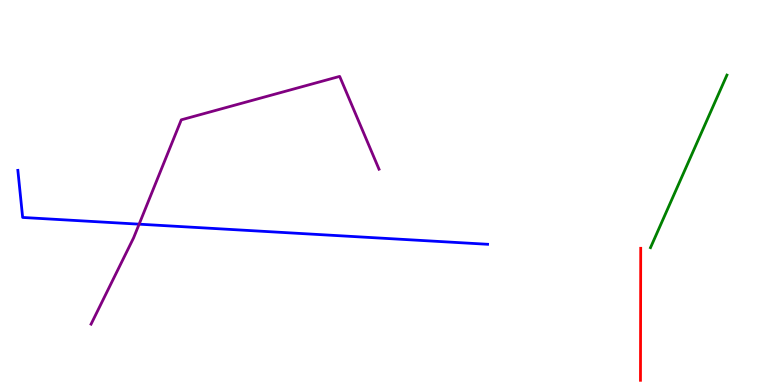[{'lines': ['blue', 'red'], 'intersections': []}, {'lines': ['green', 'red'], 'intersections': []}, {'lines': ['purple', 'red'], 'intersections': []}, {'lines': ['blue', 'green'], 'intersections': []}, {'lines': ['blue', 'purple'], 'intersections': [{'x': 1.8, 'y': 4.18}]}, {'lines': ['green', 'purple'], 'intersections': []}]